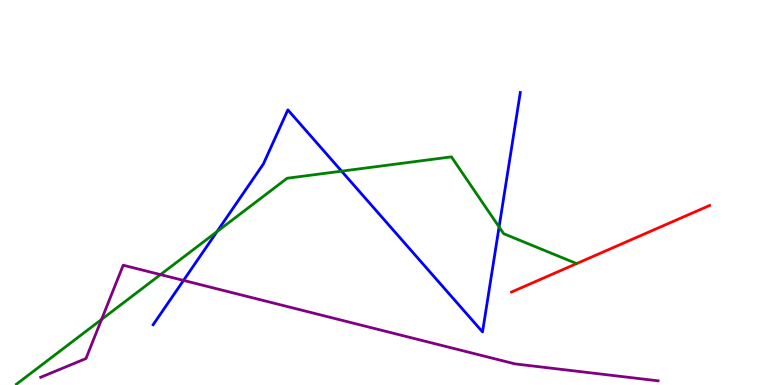[{'lines': ['blue', 'red'], 'intersections': []}, {'lines': ['green', 'red'], 'intersections': []}, {'lines': ['purple', 'red'], 'intersections': []}, {'lines': ['blue', 'green'], 'intersections': [{'x': 2.8, 'y': 3.98}, {'x': 4.41, 'y': 5.55}, {'x': 6.44, 'y': 4.11}]}, {'lines': ['blue', 'purple'], 'intersections': [{'x': 2.37, 'y': 2.72}]}, {'lines': ['green', 'purple'], 'intersections': [{'x': 1.31, 'y': 1.7}, {'x': 2.07, 'y': 2.87}]}]